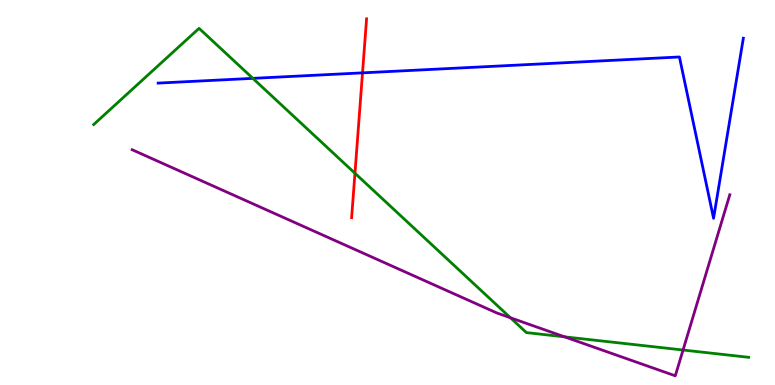[{'lines': ['blue', 'red'], 'intersections': [{'x': 4.68, 'y': 8.11}]}, {'lines': ['green', 'red'], 'intersections': [{'x': 4.58, 'y': 5.5}]}, {'lines': ['purple', 'red'], 'intersections': []}, {'lines': ['blue', 'green'], 'intersections': [{'x': 3.26, 'y': 7.96}]}, {'lines': ['blue', 'purple'], 'intersections': []}, {'lines': ['green', 'purple'], 'intersections': [{'x': 6.59, 'y': 1.75}, {'x': 7.29, 'y': 1.25}, {'x': 8.81, 'y': 0.909}]}]